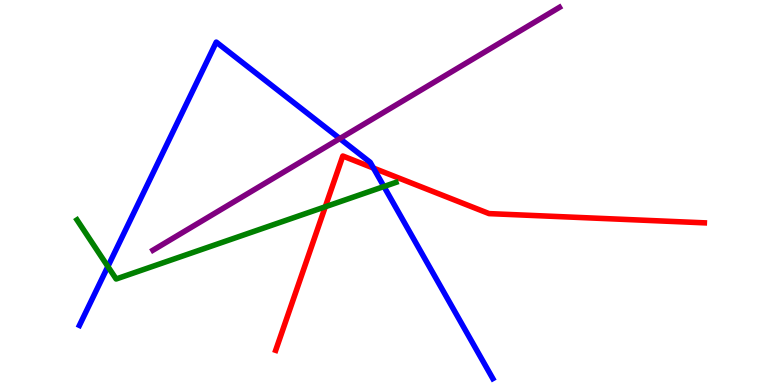[{'lines': ['blue', 'red'], 'intersections': [{'x': 4.82, 'y': 5.63}]}, {'lines': ['green', 'red'], 'intersections': [{'x': 4.2, 'y': 4.63}]}, {'lines': ['purple', 'red'], 'intersections': []}, {'lines': ['blue', 'green'], 'intersections': [{'x': 1.39, 'y': 3.08}, {'x': 4.95, 'y': 5.16}]}, {'lines': ['blue', 'purple'], 'intersections': [{'x': 4.38, 'y': 6.4}]}, {'lines': ['green', 'purple'], 'intersections': []}]